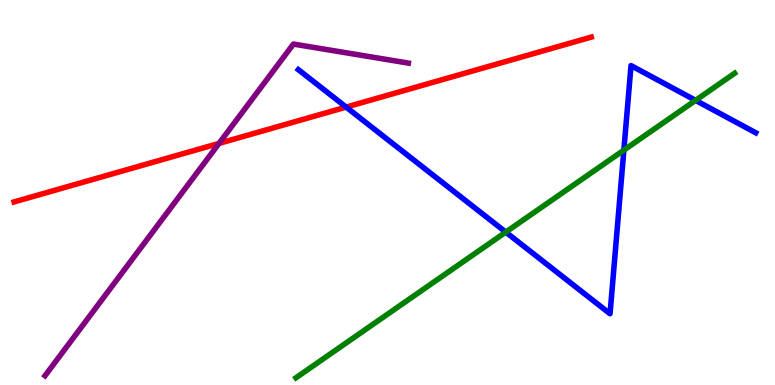[{'lines': ['blue', 'red'], 'intersections': [{'x': 4.47, 'y': 7.22}]}, {'lines': ['green', 'red'], 'intersections': []}, {'lines': ['purple', 'red'], 'intersections': [{'x': 2.83, 'y': 6.28}]}, {'lines': ['blue', 'green'], 'intersections': [{'x': 6.53, 'y': 3.97}, {'x': 8.05, 'y': 6.1}, {'x': 8.98, 'y': 7.39}]}, {'lines': ['blue', 'purple'], 'intersections': []}, {'lines': ['green', 'purple'], 'intersections': []}]